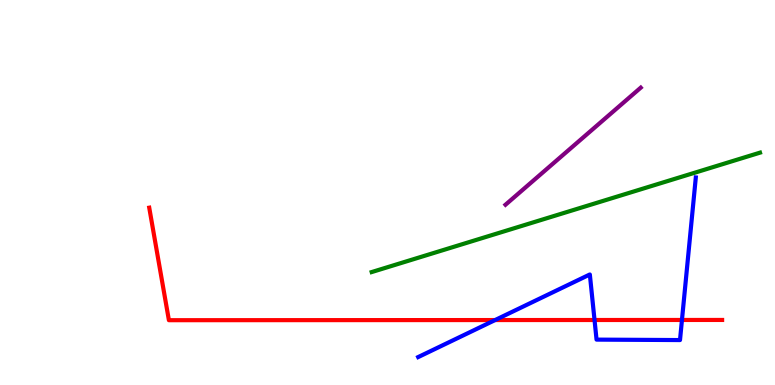[{'lines': ['blue', 'red'], 'intersections': [{'x': 6.39, 'y': 1.69}, {'x': 7.67, 'y': 1.69}, {'x': 8.8, 'y': 1.69}]}, {'lines': ['green', 'red'], 'intersections': []}, {'lines': ['purple', 'red'], 'intersections': []}, {'lines': ['blue', 'green'], 'intersections': []}, {'lines': ['blue', 'purple'], 'intersections': []}, {'lines': ['green', 'purple'], 'intersections': []}]